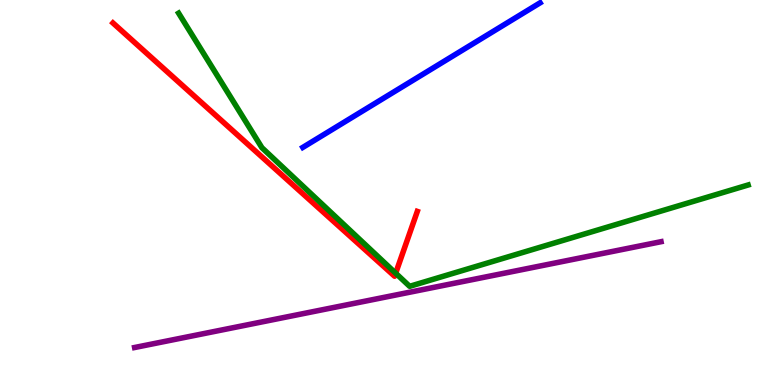[{'lines': ['blue', 'red'], 'intersections': []}, {'lines': ['green', 'red'], 'intersections': [{'x': 5.11, 'y': 2.9}]}, {'lines': ['purple', 'red'], 'intersections': []}, {'lines': ['blue', 'green'], 'intersections': []}, {'lines': ['blue', 'purple'], 'intersections': []}, {'lines': ['green', 'purple'], 'intersections': []}]